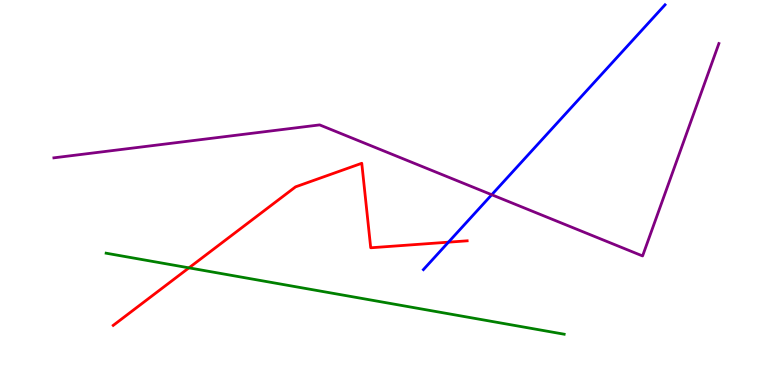[{'lines': ['blue', 'red'], 'intersections': [{'x': 5.79, 'y': 3.71}]}, {'lines': ['green', 'red'], 'intersections': [{'x': 2.44, 'y': 3.04}]}, {'lines': ['purple', 'red'], 'intersections': []}, {'lines': ['blue', 'green'], 'intersections': []}, {'lines': ['blue', 'purple'], 'intersections': [{'x': 6.34, 'y': 4.94}]}, {'lines': ['green', 'purple'], 'intersections': []}]